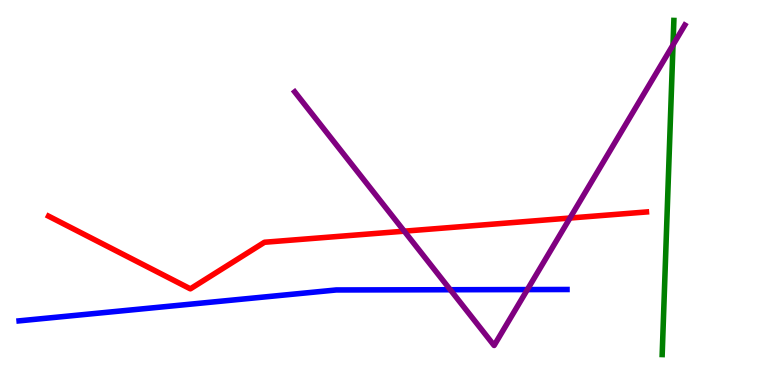[{'lines': ['blue', 'red'], 'intersections': []}, {'lines': ['green', 'red'], 'intersections': []}, {'lines': ['purple', 'red'], 'intersections': [{'x': 5.22, 'y': 4.0}, {'x': 7.35, 'y': 4.34}]}, {'lines': ['blue', 'green'], 'intersections': []}, {'lines': ['blue', 'purple'], 'intersections': [{'x': 5.81, 'y': 2.47}, {'x': 6.8, 'y': 2.48}]}, {'lines': ['green', 'purple'], 'intersections': [{'x': 8.68, 'y': 8.83}]}]